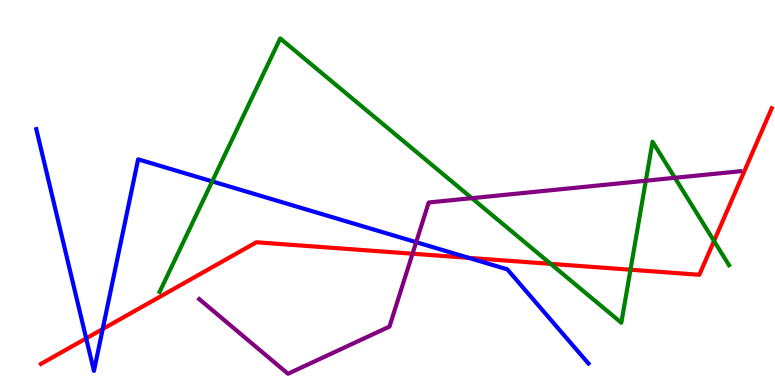[{'lines': ['blue', 'red'], 'intersections': [{'x': 1.11, 'y': 1.21}, {'x': 1.32, 'y': 1.45}, {'x': 6.05, 'y': 3.3}]}, {'lines': ['green', 'red'], 'intersections': [{'x': 7.11, 'y': 3.15}, {'x': 8.14, 'y': 2.99}, {'x': 9.21, 'y': 3.74}]}, {'lines': ['purple', 'red'], 'intersections': [{'x': 5.32, 'y': 3.41}]}, {'lines': ['blue', 'green'], 'intersections': [{'x': 2.74, 'y': 5.29}]}, {'lines': ['blue', 'purple'], 'intersections': [{'x': 5.37, 'y': 3.71}]}, {'lines': ['green', 'purple'], 'intersections': [{'x': 6.09, 'y': 4.85}, {'x': 8.33, 'y': 5.31}, {'x': 8.71, 'y': 5.38}]}]